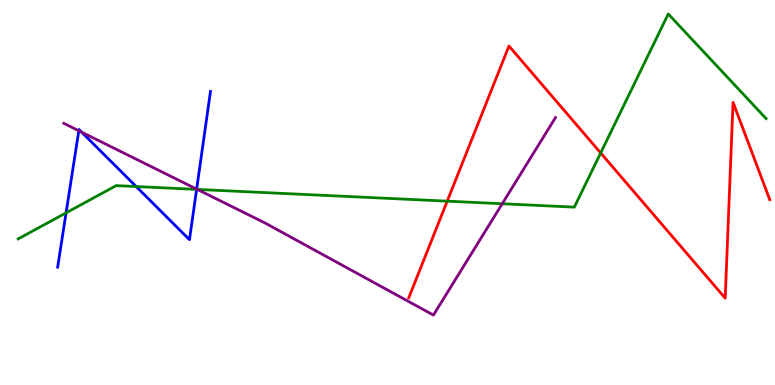[{'lines': ['blue', 'red'], 'intersections': []}, {'lines': ['green', 'red'], 'intersections': [{'x': 5.77, 'y': 4.78}, {'x': 7.75, 'y': 6.03}]}, {'lines': ['purple', 'red'], 'intersections': []}, {'lines': ['blue', 'green'], 'intersections': [{'x': 0.853, 'y': 4.47}, {'x': 1.76, 'y': 5.15}, {'x': 2.54, 'y': 5.08}]}, {'lines': ['blue', 'purple'], 'intersections': [{'x': 1.02, 'y': 6.6}, {'x': 1.05, 'y': 6.57}, {'x': 2.54, 'y': 5.09}]}, {'lines': ['green', 'purple'], 'intersections': [{'x': 2.55, 'y': 5.08}, {'x': 6.48, 'y': 4.71}]}]